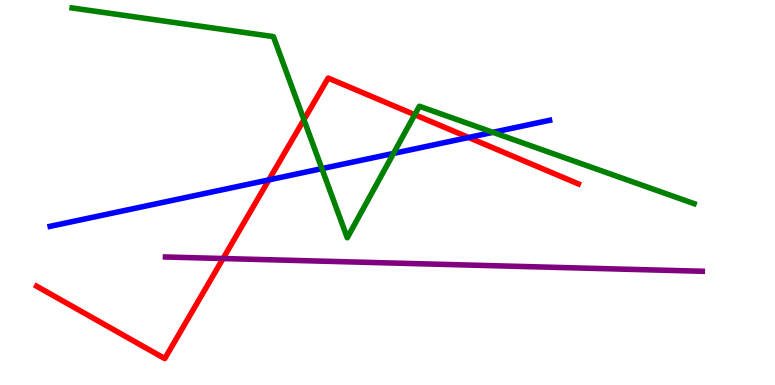[{'lines': ['blue', 'red'], 'intersections': [{'x': 3.47, 'y': 5.33}, {'x': 6.05, 'y': 6.43}]}, {'lines': ['green', 'red'], 'intersections': [{'x': 3.92, 'y': 6.89}, {'x': 5.35, 'y': 7.02}]}, {'lines': ['purple', 'red'], 'intersections': [{'x': 2.88, 'y': 3.29}]}, {'lines': ['blue', 'green'], 'intersections': [{'x': 4.15, 'y': 5.62}, {'x': 5.08, 'y': 6.01}, {'x': 6.36, 'y': 6.56}]}, {'lines': ['blue', 'purple'], 'intersections': []}, {'lines': ['green', 'purple'], 'intersections': []}]